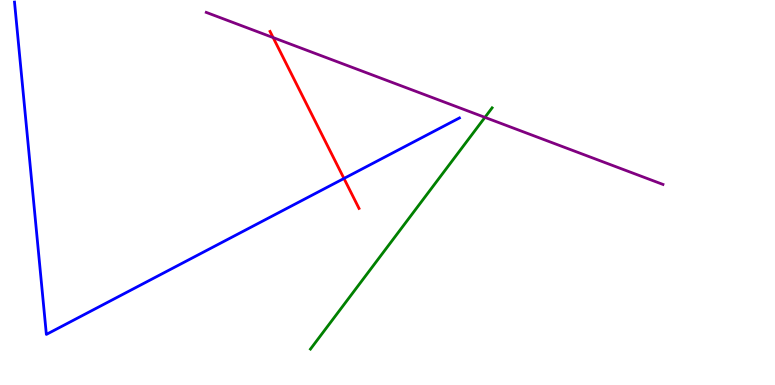[{'lines': ['blue', 'red'], 'intersections': [{'x': 4.44, 'y': 5.36}]}, {'lines': ['green', 'red'], 'intersections': []}, {'lines': ['purple', 'red'], 'intersections': [{'x': 3.52, 'y': 9.02}]}, {'lines': ['blue', 'green'], 'intersections': []}, {'lines': ['blue', 'purple'], 'intersections': []}, {'lines': ['green', 'purple'], 'intersections': [{'x': 6.26, 'y': 6.95}]}]